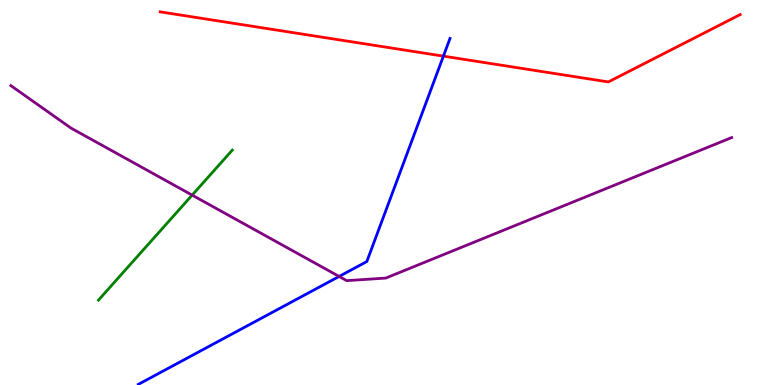[{'lines': ['blue', 'red'], 'intersections': [{'x': 5.72, 'y': 8.54}]}, {'lines': ['green', 'red'], 'intersections': []}, {'lines': ['purple', 'red'], 'intersections': []}, {'lines': ['blue', 'green'], 'intersections': []}, {'lines': ['blue', 'purple'], 'intersections': [{'x': 4.38, 'y': 2.82}]}, {'lines': ['green', 'purple'], 'intersections': [{'x': 2.48, 'y': 4.93}]}]